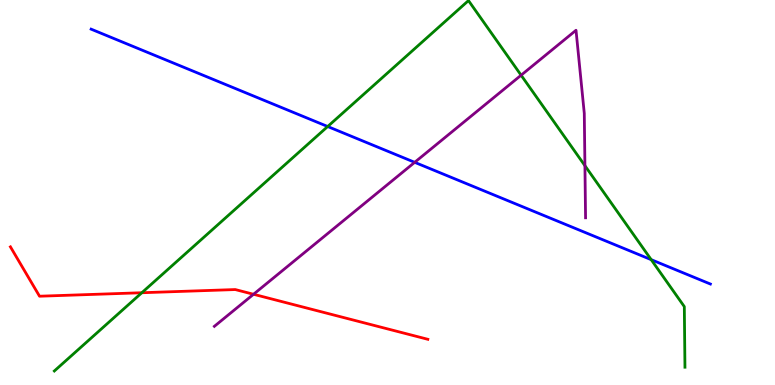[{'lines': ['blue', 'red'], 'intersections': []}, {'lines': ['green', 'red'], 'intersections': [{'x': 1.83, 'y': 2.4}]}, {'lines': ['purple', 'red'], 'intersections': [{'x': 3.27, 'y': 2.36}]}, {'lines': ['blue', 'green'], 'intersections': [{'x': 4.23, 'y': 6.71}, {'x': 8.4, 'y': 3.26}]}, {'lines': ['blue', 'purple'], 'intersections': [{'x': 5.35, 'y': 5.78}]}, {'lines': ['green', 'purple'], 'intersections': [{'x': 6.72, 'y': 8.05}, {'x': 7.55, 'y': 5.7}]}]